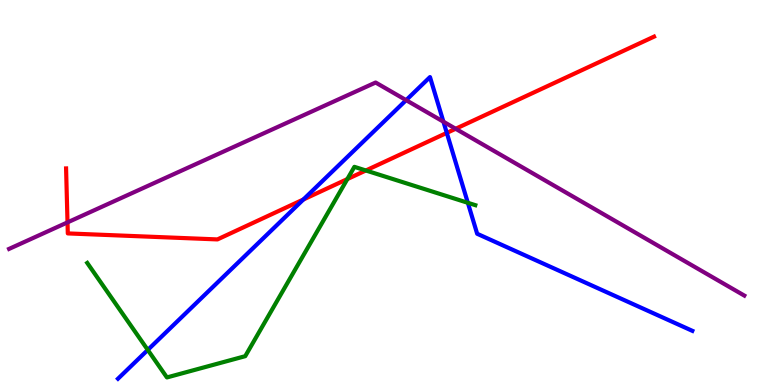[{'lines': ['blue', 'red'], 'intersections': [{'x': 3.91, 'y': 4.82}, {'x': 5.77, 'y': 6.55}]}, {'lines': ['green', 'red'], 'intersections': [{'x': 4.48, 'y': 5.35}, {'x': 4.72, 'y': 5.57}]}, {'lines': ['purple', 'red'], 'intersections': [{'x': 0.871, 'y': 4.22}, {'x': 5.88, 'y': 6.66}]}, {'lines': ['blue', 'green'], 'intersections': [{'x': 1.91, 'y': 0.911}, {'x': 6.04, 'y': 4.73}]}, {'lines': ['blue', 'purple'], 'intersections': [{'x': 5.24, 'y': 7.4}, {'x': 5.72, 'y': 6.84}]}, {'lines': ['green', 'purple'], 'intersections': []}]